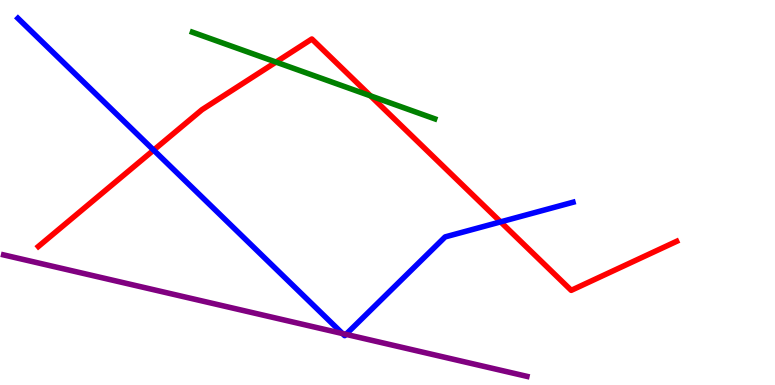[{'lines': ['blue', 'red'], 'intersections': [{'x': 1.98, 'y': 6.1}, {'x': 6.46, 'y': 4.24}]}, {'lines': ['green', 'red'], 'intersections': [{'x': 3.56, 'y': 8.39}, {'x': 4.78, 'y': 7.51}]}, {'lines': ['purple', 'red'], 'intersections': []}, {'lines': ['blue', 'green'], 'intersections': []}, {'lines': ['blue', 'purple'], 'intersections': [{'x': 4.42, 'y': 1.34}, {'x': 4.46, 'y': 1.32}]}, {'lines': ['green', 'purple'], 'intersections': []}]